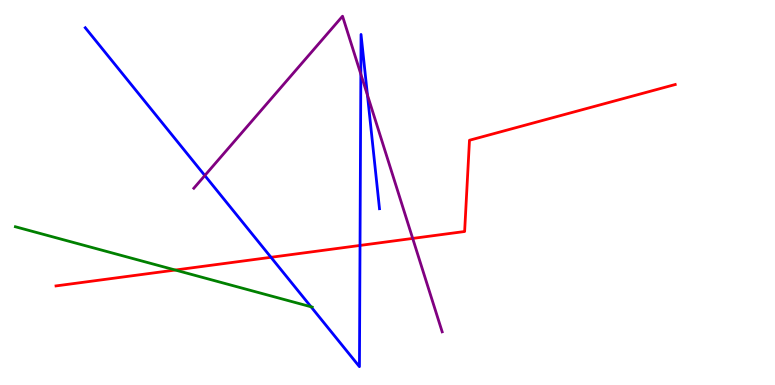[{'lines': ['blue', 'red'], 'intersections': [{'x': 3.5, 'y': 3.32}, {'x': 4.65, 'y': 3.63}]}, {'lines': ['green', 'red'], 'intersections': [{'x': 2.26, 'y': 2.99}]}, {'lines': ['purple', 'red'], 'intersections': [{'x': 5.33, 'y': 3.81}]}, {'lines': ['blue', 'green'], 'intersections': [{'x': 4.01, 'y': 2.03}]}, {'lines': ['blue', 'purple'], 'intersections': [{'x': 2.64, 'y': 5.44}, {'x': 4.66, 'y': 8.07}, {'x': 4.74, 'y': 7.53}]}, {'lines': ['green', 'purple'], 'intersections': []}]